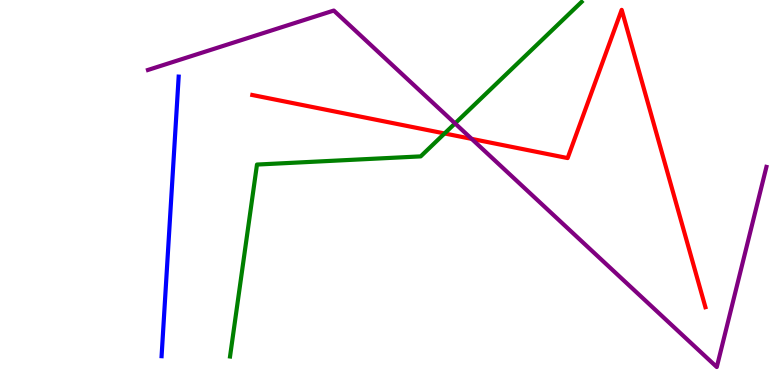[{'lines': ['blue', 'red'], 'intersections': []}, {'lines': ['green', 'red'], 'intersections': [{'x': 5.74, 'y': 6.53}]}, {'lines': ['purple', 'red'], 'intersections': [{'x': 6.09, 'y': 6.39}]}, {'lines': ['blue', 'green'], 'intersections': []}, {'lines': ['blue', 'purple'], 'intersections': []}, {'lines': ['green', 'purple'], 'intersections': [{'x': 5.87, 'y': 6.79}]}]